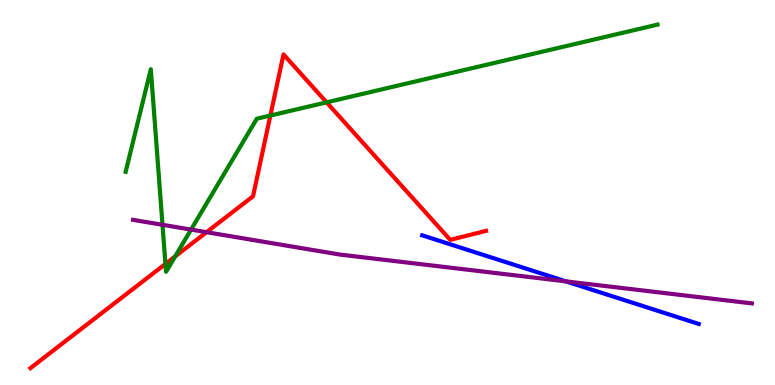[{'lines': ['blue', 'red'], 'intersections': []}, {'lines': ['green', 'red'], 'intersections': [{'x': 2.13, 'y': 3.14}, {'x': 2.26, 'y': 3.34}, {'x': 3.49, 'y': 7.0}, {'x': 4.21, 'y': 7.34}]}, {'lines': ['purple', 'red'], 'intersections': [{'x': 2.67, 'y': 3.97}]}, {'lines': ['blue', 'green'], 'intersections': []}, {'lines': ['blue', 'purple'], 'intersections': [{'x': 7.3, 'y': 2.69}]}, {'lines': ['green', 'purple'], 'intersections': [{'x': 2.1, 'y': 4.16}, {'x': 2.47, 'y': 4.04}]}]